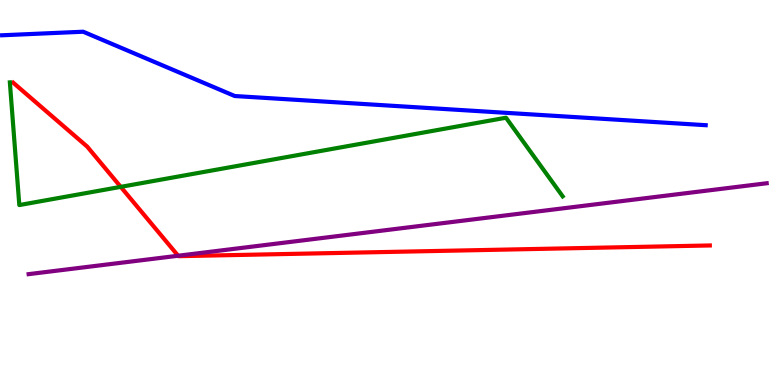[{'lines': ['blue', 'red'], 'intersections': []}, {'lines': ['green', 'red'], 'intersections': [{'x': 1.56, 'y': 5.15}]}, {'lines': ['purple', 'red'], 'intersections': [{'x': 2.3, 'y': 3.36}]}, {'lines': ['blue', 'green'], 'intersections': []}, {'lines': ['blue', 'purple'], 'intersections': []}, {'lines': ['green', 'purple'], 'intersections': []}]